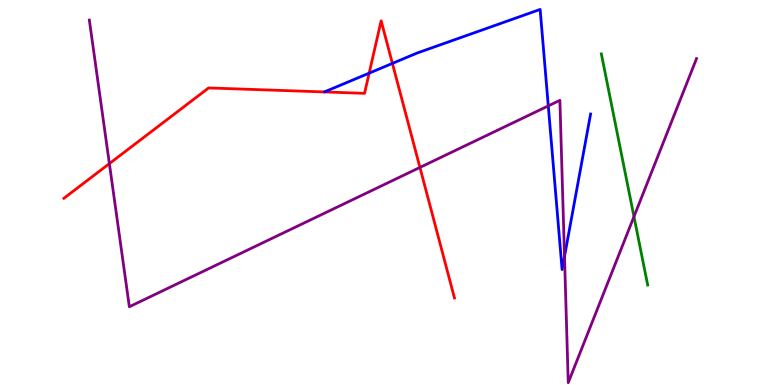[{'lines': ['blue', 'red'], 'intersections': [{'x': 4.76, 'y': 8.1}, {'x': 5.06, 'y': 8.35}]}, {'lines': ['green', 'red'], 'intersections': []}, {'lines': ['purple', 'red'], 'intersections': [{'x': 1.41, 'y': 5.75}, {'x': 5.42, 'y': 5.65}]}, {'lines': ['blue', 'green'], 'intersections': []}, {'lines': ['blue', 'purple'], 'intersections': [{'x': 7.07, 'y': 7.25}, {'x': 7.28, 'y': 3.34}]}, {'lines': ['green', 'purple'], 'intersections': [{'x': 8.18, 'y': 4.37}]}]